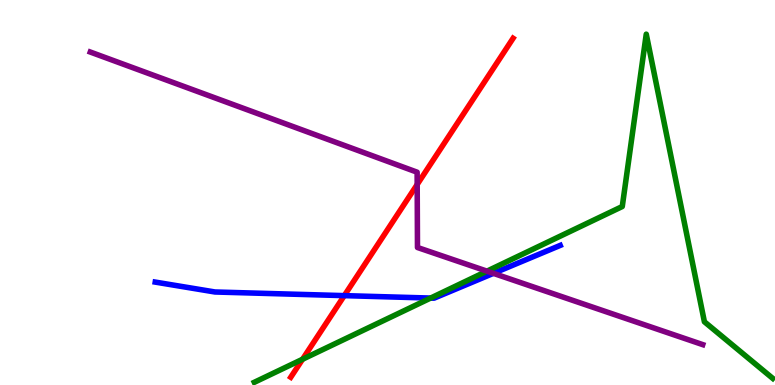[{'lines': ['blue', 'red'], 'intersections': [{'x': 4.44, 'y': 2.32}]}, {'lines': ['green', 'red'], 'intersections': [{'x': 3.9, 'y': 0.669}]}, {'lines': ['purple', 'red'], 'intersections': [{'x': 5.38, 'y': 5.21}]}, {'lines': ['blue', 'green'], 'intersections': [{'x': 5.56, 'y': 2.26}]}, {'lines': ['blue', 'purple'], 'intersections': [{'x': 6.37, 'y': 2.9}]}, {'lines': ['green', 'purple'], 'intersections': [{'x': 6.28, 'y': 2.96}]}]